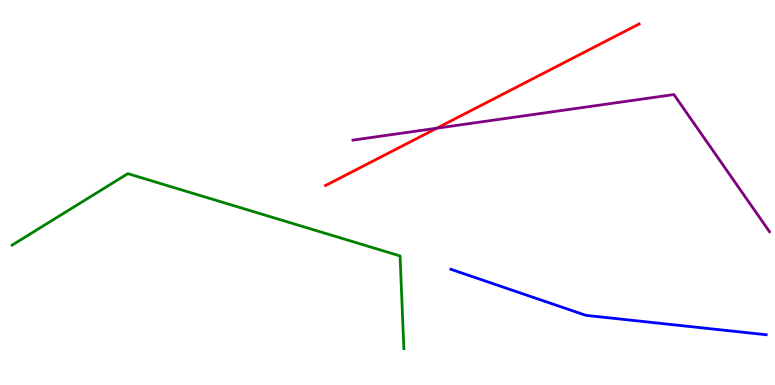[{'lines': ['blue', 'red'], 'intersections': []}, {'lines': ['green', 'red'], 'intersections': []}, {'lines': ['purple', 'red'], 'intersections': [{'x': 5.64, 'y': 6.67}]}, {'lines': ['blue', 'green'], 'intersections': []}, {'lines': ['blue', 'purple'], 'intersections': []}, {'lines': ['green', 'purple'], 'intersections': []}]